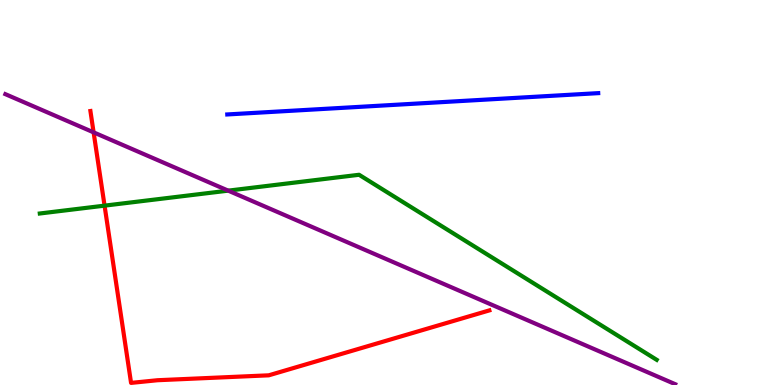[{'lines': ['blue', 'red'], 'intersections': []}, {'lines': ['green', 'red'], 'intersections': [{'x': 1.35, 'y': 4.66}]}, {'lines': ['purple', 'red'], 'intersections': [{'x': 1.21, 'y': 6.56}]}, {'lines': ['blue', 'green'], 'intersections': []}, {'lines': ['blue', 'purple'], 'intersections': []}, {'lines': ['green', 'purple'], 'intersections': [{'x': 2.94, 'y': 5.05}]}]